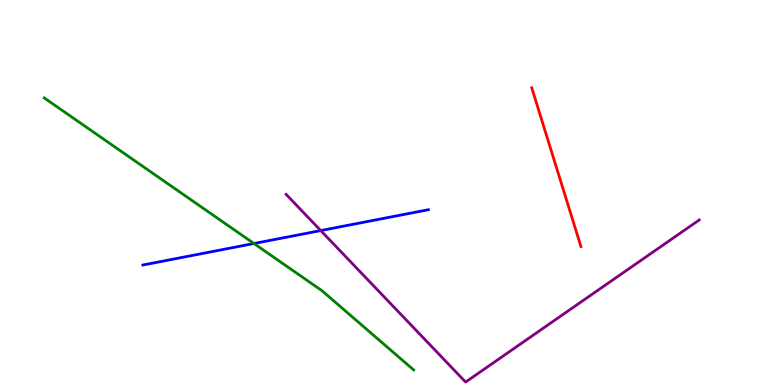[{'lines': ['blue', 'red'], 'intersections': []}, {'lines': ['green', 'red'], 'intersections': []}, {'lines': ['purple', 'red'], 'intersections': []}, {'lines': ['blue', 'green'], 'intersections': [{'x': 3.28, 'y': 3.68}]}, {'lines': ['blue', 'purple'], 'intersections': [{'x': 4.14, 'y': 4.01}]}, {'lines': ['green', 'purple'], 'intersections': []}]